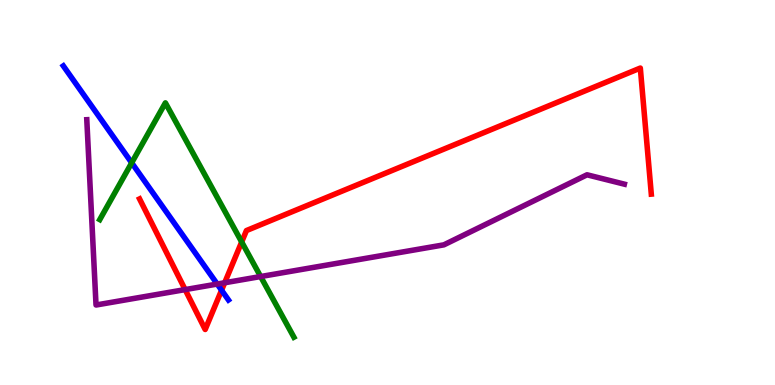[{'lines': ['blue', 'red'], 'intersections': [{'x': 2.86, 'y': 2.46}]}, {'lines': ['green', 'red'], 'intersections': [{'x': 3.12, 'y': 3.72}]}, {'lines': ['purple', 'red'], 'intersections': [{'x': 2.39, 'y': 2.48}, {'x': 2.9, 'y': 2.66}]}, {'lines': ['blue', 'green'], 'intersections': [{'x': 1.7, 'y': 5.77}]}, {'lines': ['blue', 'purple'], 'intersections': [{'x': 2.8, 'y': 2.62}]}, {'lines': ['green', 'purple'], 'intersections': [{'x': 3.36, 'y': 2.82}]}]